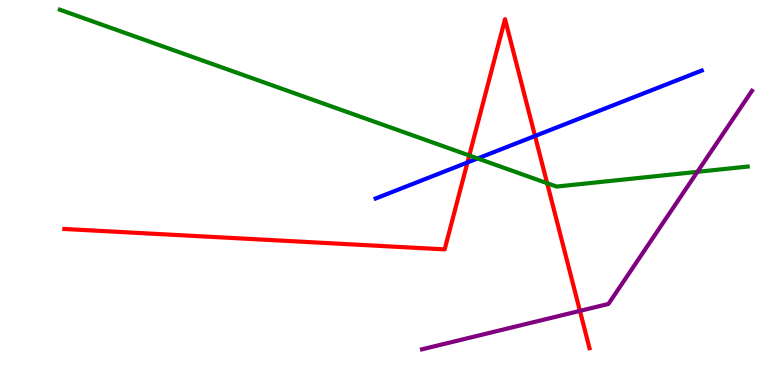[{'lines': ['blue', 'red'], 'intersections': [{'x': 6.03, 'y': 5.78}, {'x': 6.9, 'y': 6.47}]}, {'lines': ['green', 'red'], 'intersections': [{'x': 6.06, 'y': 5.96}, {'x': 7.06, 'y': 5.24}]}, {'lines': ['purple', 'red'], 'intersections': [{'x': 7.48, 'y': 1.93}]}, {'lines': ['blue', 'green'], 'intersections': [{'x': 6.16, 'y': 5.88}]}, {'lines': ['blue', 'purple'], 'intersections': []}, {'lines': ['green', 'purple'], 'intersections': [{'x': 9.0, 'y': 5.54}]}]